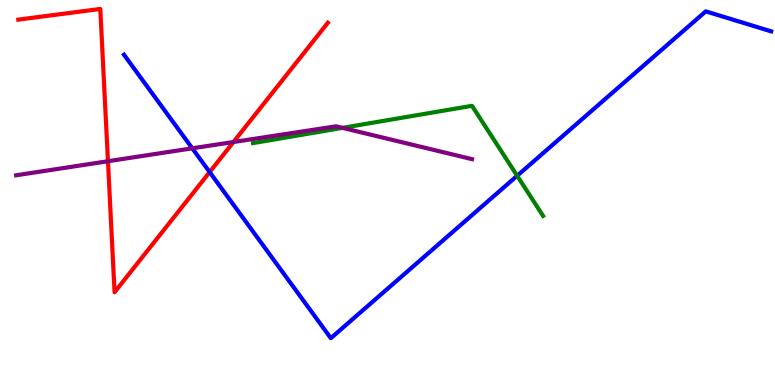[{'lines': ['blue', 'red'], 'intersections': [{'x': 2.71, 'y': 5.53}]}, {'lines': ['green', 'red'], 'intersections': []}, {'lines': ['purple', 'red'], 'intersections': [{'x': 1.39, 'y': 5.81}, {'x': 3.01, 'y': 6.31}]}, {'lines': ['blue', 'green'], 'intersections': [{'x': 6.67, 'y': 5.43}]}, {'lines': ['blue', 'purple'], 'intersections': [{'x': 2.48, 'y': 6.15}]}, {'lines': ['green', 'purple'], 'intersections': [{'x': 4.42, 'y': 6.68}]}]